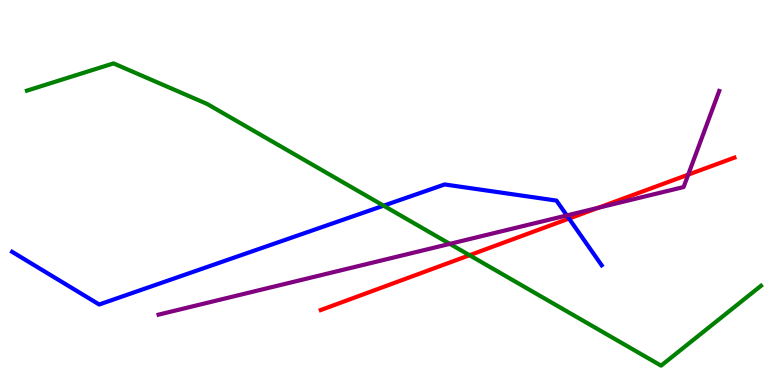[{'lines': ['blue', 'red'], 'intersections': [{'x': 7.34, 'y': 4.32}]}, {'lines': ['green', 'red'], 'intersections': [{'x': 6.06, 'y': 3.37}]}, {'lines': ['purple', 'red'], 'intersections': [{'x': 7.72, 'y': 4.6}, {'x': 8.88, 'y': 5.46}]}, {'lines': ['blue', 'green'], 'intersections': [{'x': 4.95, 'y': 4.66}]}, {'lines': ['blue', 'purple'], 'intersections': [{'x': 7.31, 'y': 4.4}]}, {'lines': ['green', 'purple'], 'intersections': [{'x': 5.8, 'y': 3.67}]}]